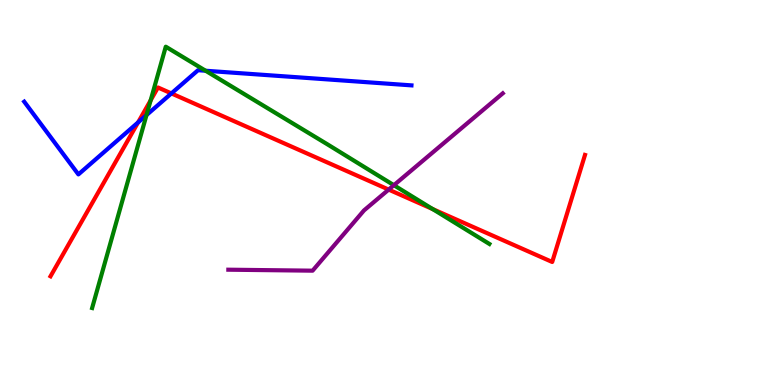[{'lines': ['blue', 'red'], 'intersections': [{'x': 1.78, 'y': 6.82}, {'x': 2.21, 'y': 7.57}]}, {'lines': ['green', 'red'], 'intersections': [{'x': 1.94, 'y': 7.39}, {'x': 5.58, 'y': 4.57}]}, {'lines': ['purple', 'red'], 'intersections': [{'x': 5.02, 'y': 5.08}]}, {'lines': ['blue', 'green'], 'intersections': [{'x': 1.89, 'y': 7.01}, {'x': 2.65, 'y': 8.16}]}, {'lines': ['blue', 'purple'], 'intersections': []}, {'lines': ['green', 'purple'], 'intersections': [{'x': 5.08, 'y': 5.19}]}]